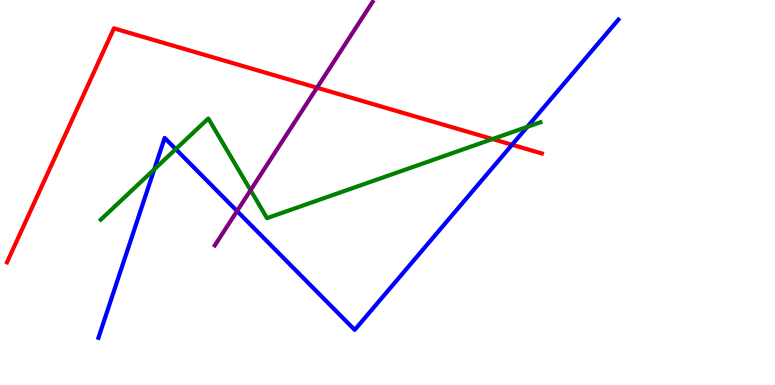[{'lines': ['blue', 'red'], 'intersections': [{'x': 6.61, 'y': 6.24}]}, {'lines': ['green', 'red'], 'intersections': [{'x': 6.36, 'y': 6.39}]}, {'lines': ['purple', 'red'], 'intersections': [{'x': 4.09, 'y': 7.72}]}, {'lines': ['blue', 'green'], 'intersections': [{'x': 1.99, 'y': 5.6}, {'x': 2.27, 'y': 6.13}, {'x': 6.8, 'y': 6.7}]}, {'lines': ['blue', 'purple'], 'intersections': [{'x': 3.06, 'y': 4.52}]}, {'lines': ['green', 'purple'], 'intersections': [{'x': 3.23, 'y': 5.06}]}]